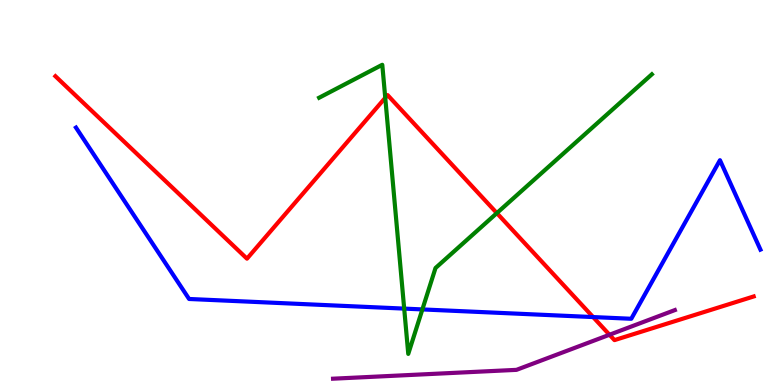[{'lines': ['blue', 'red'], 'intersections': [{'x': 7.65, 'y': 1.76}]}, {'lines': ['green', 'red'], 'intersections': [{'x': 4.97, 'y': 7.46}, {'x': 6.41, 'y': 4.47}]}, {'lines': ['purple', 'red'], 'intersections': [{'x': 7.86, 'y': 1.31}]}, {'lines': ['blue', 'green'], 'intersections': [{'x': 5.22, 'y': 1.98}, {'x': 5.45, 'y': 1.96}]}, {'lines': ['blue', 'purple'], 'intersections': []}, {'lines': ['green', 'purple'], 'intersections': []}]